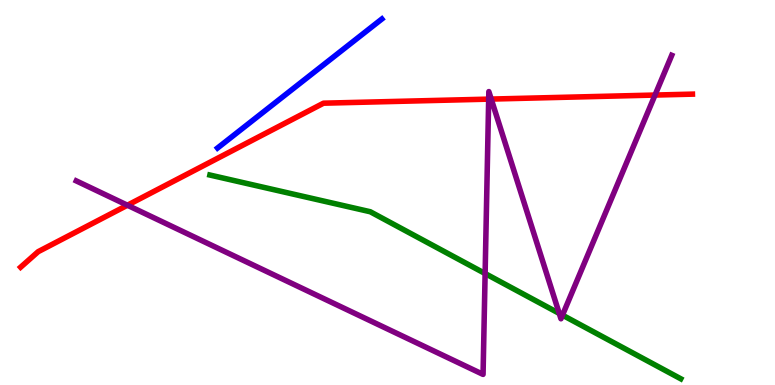[{'lines': ['blue', 'red'], 'intersections': []}, {'lines': ['green', 'red'], 'intersections': []}, {'lines': ['purple', 'red'], 'intersections': [{'x': 1.64, 'y': 4.67}, {'x': 6.31, 'y': 7.43}, {'x': 6.34, 'y': 7.43}, {'x': 8.45, 'y': 7.53}]}, {'lines': ['blue', 'green'], 'intersections': []}, {'lines': ['blue', 'purple'], 'intersections': []}, {'lines': ['green', 'purple'], 'intersections': [{'x': 6.26, 'y': 2.9}, {'x': 7.22, 'y': 1.86}, {'x': 7.26, 'y': 1.81}]}]